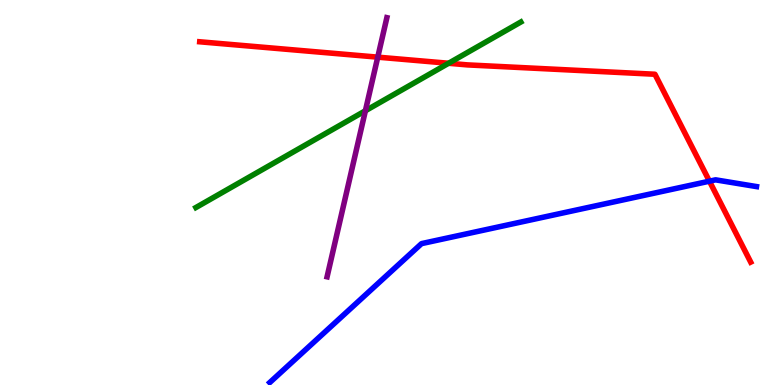[{'lines': ['blue', 'red'], 'intersections': [{'x': 9.15, 'y': 5.29}]}, {'lines': ['green', 'red'], 'intersections': [{'x': 5.79, 'y': 8.36}]}, {'lines': ['purple', 'red'], 'intersections': [{'x': 4.87, 'y': 8.52}]}, {'lines': ['blue', 'green'], 'intersections': []}, {'lines': ['blue', 'purple'], 'intersections': []}, {'lines': ['green', 'purple'], 'intersections': [{'x': 4.71, 'y': 7.12}]}]